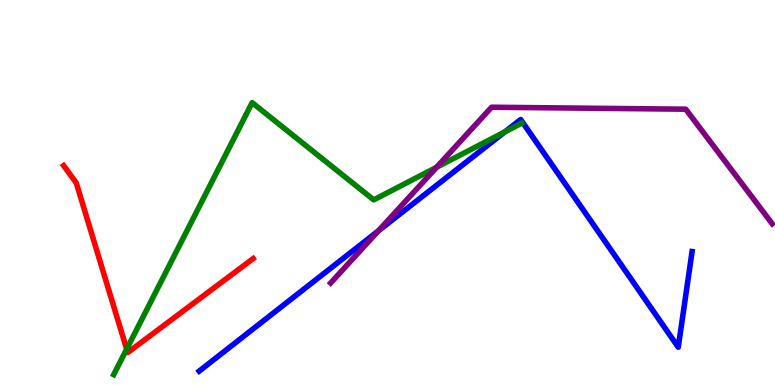[{'lines': ['blue', 'red'], 'intersections': []}, {'lines': ['green', 'red'], 'intersections': [{'x': 1.63, 'y': 0.931}]}, {'lines': ['purple', 'red'], 'intersections': []}, {'lines': ['blue', 'green'], 'intersections': [{'x': 6.51, 'y': 6.57}]}, {'lines': ['blue', 'purple'], 'intersections': [{'x': 4.88, 'y': 4.0}]}, {'lines': ['green', 'purple'], 'intersections': [{'x': 5.63, 'y': 5.66}]}]